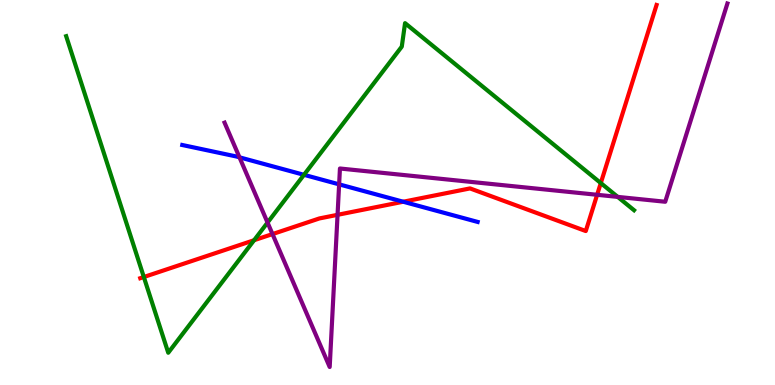[{'lines': ['blue', 'red'], 'intersections': [{'x': 5.2, 'y': 4.76}]}, {'lines': ['green', 'red'], 'intersections': [{'x': 1.86, 'y': 2.8}, {'x': 3.28, 'y': 3.76}, {'x': 7.75, 'y': 5.25}]}, {'lines': ['purple', 'red'], 'intersections': [{'x': 3.52, 'y': 3.92}, {'x': 4.36, 'y': 4.42}, {'x': 7.7, 'y': 4.94}]}, {'lines': ['blue', 'green'], 'intersections': [{'x': 3.92, 'y': 5.46}]}, {'lines': ['blue', 'purple'], 'intersections': [{'x': 3.09, 'y': 5.91}, {'x': 4.38, 'y': 5.21}]}, {'lines': ['green', 'purple'], 'intersections': [{'x': 3.45, 'y': 4.22}, {'x': 7.97, 'y': 4.89}]}]